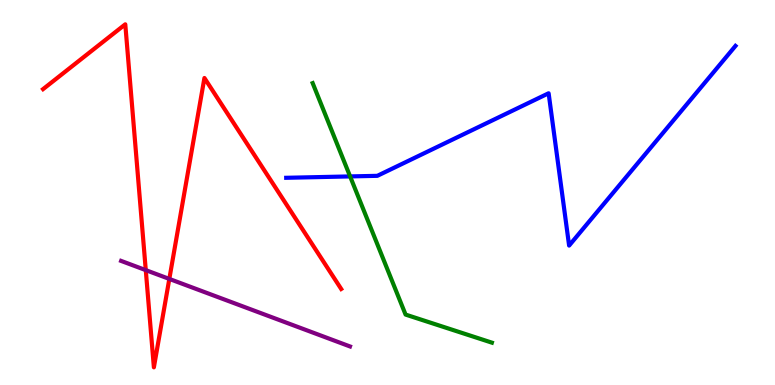[{'lines': ['blue', 'red'], 'intersections': []}, {'lines': ['green', 'red'], 'intersections': []}, {'lines': ['purple', 'red'], 'intersections': [{'x': 1.88, 'y': 2.98}, {'x': 2.18, 'y': 2.76}]}, {'lines': ['blue', 'green'], 'intersections': [{'x': 4.52, 'y': 5.42}]}, {'lines': ['blue', 'purple'], 'intersections': []}, {'lines': ['green', 'purple'], 'intersections': []}]